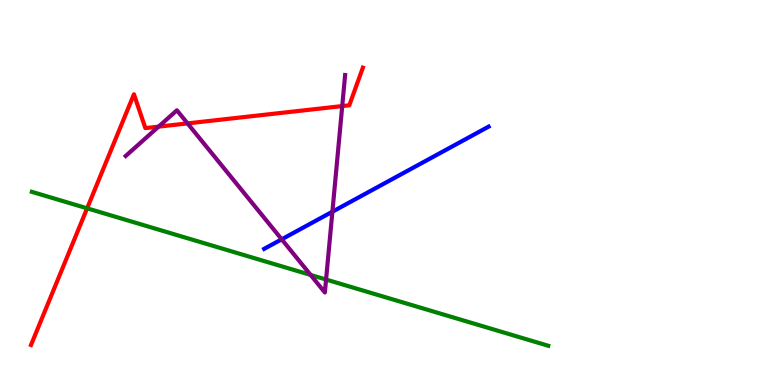[{'lines': ['blue', 'red'], 'intersections': []}, {'lines': ['green', 'red'], 'intersections': [{'x': 1.12, 'y': 4.59}]}, {'lines': ['purple', 'red'], 'intersections': [{'x': 2.05, 'y': 6.71}, {'x': 2.42, 'y': 6.79}, {'x': 4.42, 'y': 7.24}]}, {'lines': ['blue', 'green'], 'intersections': []}, {'lines': ['blue', 'purple'], 'intersections': [{'x': 3.63, 'y': 3.78}, {'x': 4.29, 'y': 4.5}]}, {'lines': ['green', 'purple'], 'intersections': [{'x': 4.01, 'y': 2.86}, {'x': 4.21, 'y': 2.74}]}]